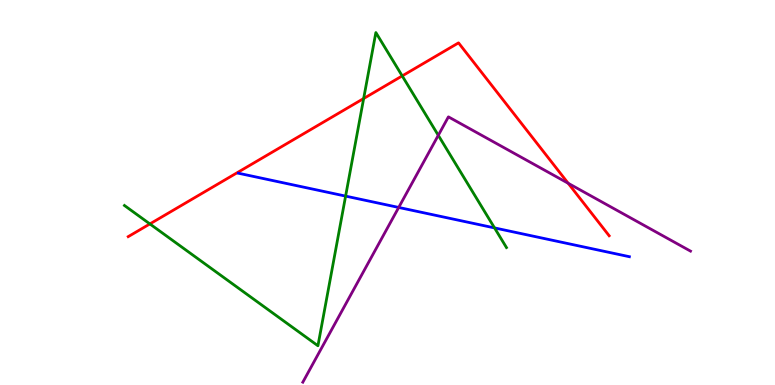[{'lines': ['blue', 'red'], 'intersections': []}, {'lines': ['green', 'red'], 'intersections': [{'x': 1.93, 'y': 4.18}, {'x': 4.69, 'y': 7.44}, {'x': 5.19, 'y': 8.03}]}, {'lines': ['purple', 'red'], 'intersections': [{'x': 7.33, 'y': 5.24}]}, {'lines': ['blue', 'green'], 'intersections': [{'x': 4.46, 'y': 4.91}, {'x': 6.38, 'y': 4.08}]}, {'lines': ['blue', 'purple'], 'intersections': [{'x': 5.14, 'y': 4.61}]}, {'lines': ['green', 'purple'], 'intersections': [{'x': 5.66, 'y': 6.49}]}]